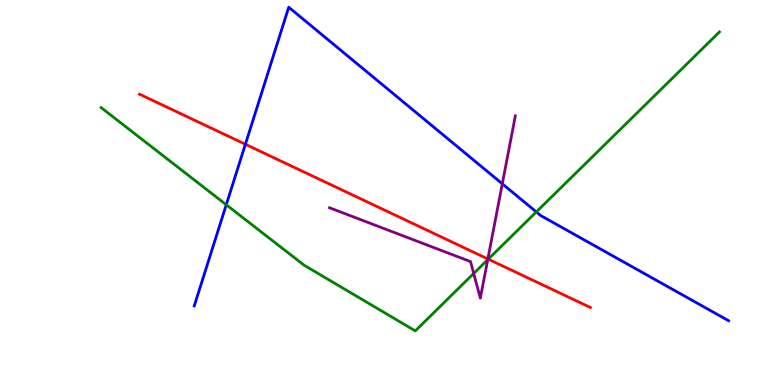[{'lines': ['blue', 'red'], 'intersections': [{'x': 3.17, 'y': 6.25}]}, {'lines': ['green', 'red'], 'intersections': [{'x': 6.3, 'y': 3.27}]}, {'lines': ['purple', 'red'], 'intersections': [{'x': 6.29, 'y': 3.27}]}, {'lines': ['blue', 'green'], 'intersections': [{'x': 2.92, 'y': 4.68}, {'x': 6.92, 'y': 4.5}]}, {'lines': ['blue', 'purple'], 'intersections': [{'x': 6.48, 'y': 5.23}]}, {'lines': ['green', 'purple'], 'intersections': [{'x': 6.11, 'y': 2.9}, {'x': 6.29, 'y': 3.25}]}]